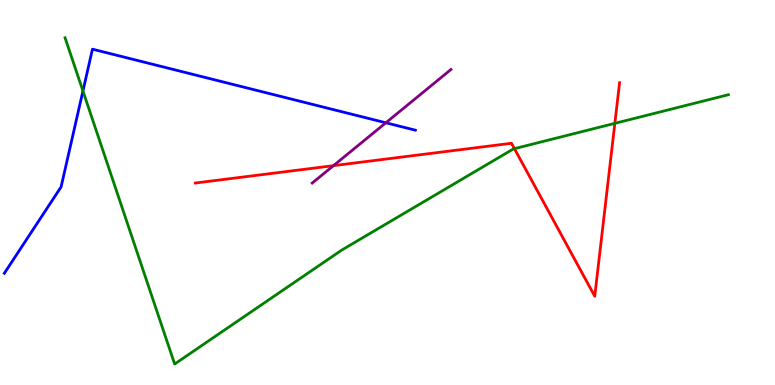[{'lines': ['blue', 'red'], 'intersections': []}, {'lines': ['green', 'red'], 'intersections': [{'x': 6.64, 'y': 6.14}, {'x': 7.93, 'y': 6.8}]}, {'lines': ['purple', 'red'], 'intersections': [{'x': 4.3, 'y': 5.7}]}, {'lines': ['blue', 'green'], 'intersections': [{'x': 1.07, 'y': 7.64}]}, {'lines': ['blue', 'purple'], 'intersections': [{'x': 4.98, 'y': 6.81}]}, {'lines': ['green', 'purple'], 'intersections': []}]